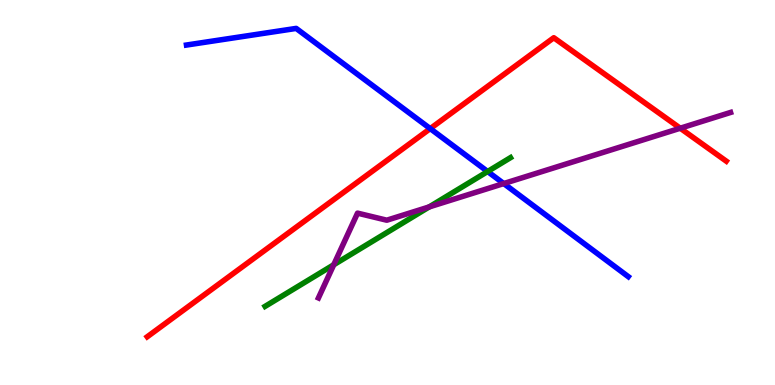[{'lines': ['blue', 'red'], 'intersections': [{'x': 5.55, 'y': 6.66}]}, {'lines': ['green', 'red'], 'intersections': []}, {'lines': ['purple', 'red'], 'intersections': [{'x': 8.78, 'y': 6.67}]}, {'lines': ['blue', 'green'], 'intersections': [{'x': 6.29, 'y': 5.55}]}, {'lines': ['blue', 'purple'], 'intersections': [{'x': 6.5, 'y': 5.23}]}, {'lines': ['green', 'purple'], 'intersections': [{'x': 4.31, 'y': 3.12}, {'x': 5.54, 'y': 4.63}]}]